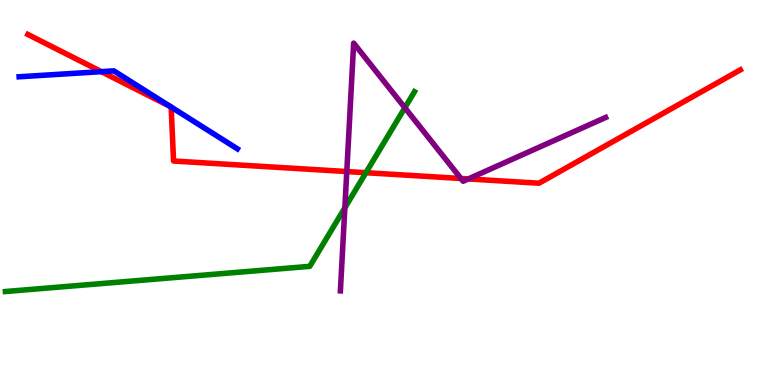[{'lines': ['blue', 'red'], 'intersections': [{'x': 1.31, 'y': 8.14}, {'x': 2.2, 'y': 7.23}, {'x': 2.21, 'y': 7.22}]}, {'lines': ['green', 'red'], 'intersections': [{'x': 4.72, 'y': 5.51}]}, {'lines': ['purple', 'red'], 'intersections': [{'x': 4.47, 'y': 5.54}, {'x': 5.95, 'y': 5.36}, {'x': 6.04, 'y': 5.35}]}, {'lines': ['blue', 'green'], 'intersections': []}, {'lines': ['blue', 'purple'], 'intersections': []}, {'lines': ['green', 'purple'], 'intersections': [{'x': 4.45, 'y': 4.6}, {'x': 5.22, 'y': 7.2}]}]